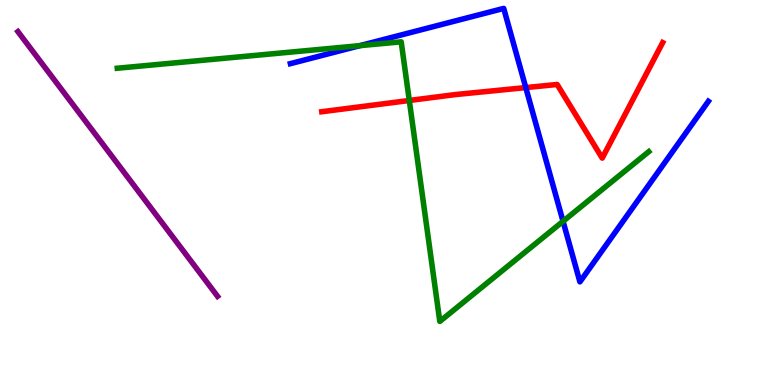[{'lines': ['blue', 'red'], 'intersections': [{'x': 6.78, 'y': 7.72}]}, {'lines': ['green', 'red'], 'intersections': [{'x': 5.28, 'y': 7.39}]}, {'lines': ['purple', 'red'], 'intersections': []}, {'lines': ['blue', 'green'], 'intersections': [{'x': 4.64, 'y': 8.81}, {'x': 7.27, 'y': 4.25}]}, {'lines': ['blue', 'purple'], 'intersections': []}, {'lines': ['green', 'purple'], 'intersections': []}]